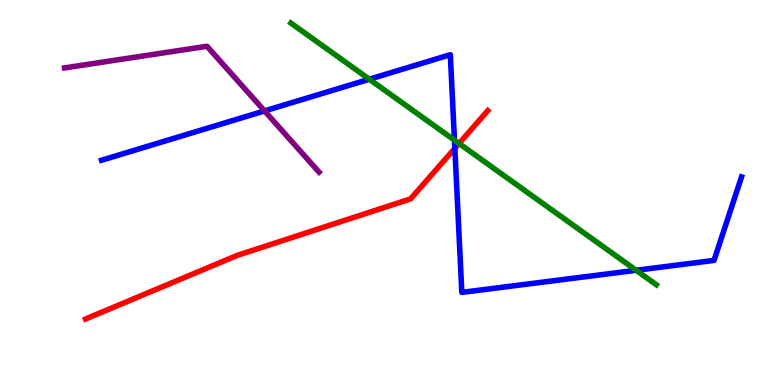[{'lines': ['blue', 'red'], 'intersections': [{'x': 5.87, 'y': 6.15}]}, {'lines': ['green', 'red'], 'intersections': [{'x': 5.92, 'y': 6.27}]}, {'lines': ['purple', 'red'], 'intersections': []}, {'lines': ['blue', 'green'], 'intersections': [{'x': 4.77, 'y': 7.94}, {'x': 5.86, 'y': 6.36}, {'x': 8.21, 'y': 2.98}]}, {'lines': ['blue', 'purple'], 'intersections': [{'x': 3.41, 'y': 7.12}]}, {'lines': ['green', 'purple'], 'intersections': []}]